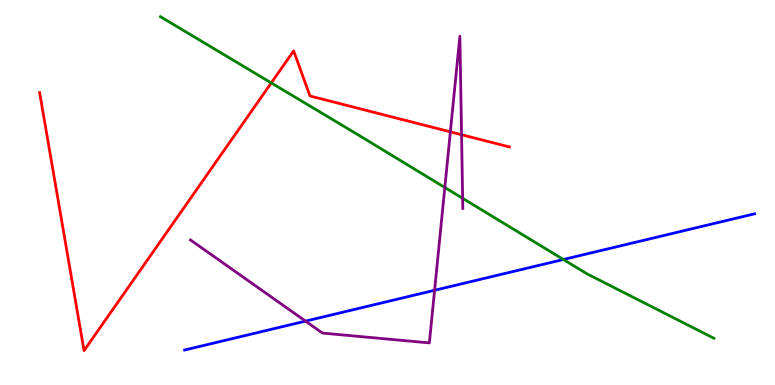[{'lines': ['blue', 'red'], 'intersections': []}, {'lines': ['green', 'red'], 'intersections': [{'x': 3.5, 'y': 7.85}]}, {'lines': ['purple', 'red'], 'intersections': [{'x': 5.81, 'y': 6.58}, {'x': 5.96, 'y': 6.5}]}, {'lines': ['blue', 'green'], 'intersections': [{'x': 7.27, 'y': 3.26}]}, {'lines': ['blue', 'purple'], 'intersections': [{'x': 3.94, 'y': 1.66}, {'x': 5.61, 'y': 2.46}]}, {'lines': ['green', 'purple'], 'intersections': [{'x': 5.74, 'y': 5.13}, {'x': 5.97, 'y': 4.85}]}]